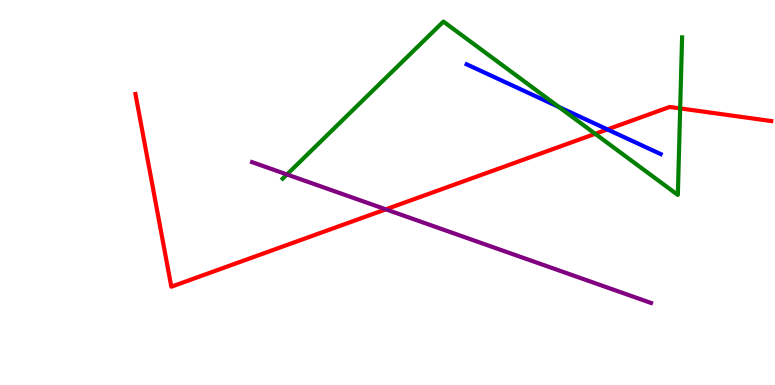[{'lines': ['blue', 'red'], 'intersections': [{'x': 7.84, 'y': 6.64}]}, {'lines': ['green', 'red'], 'intersections': [{'x': 7.68, 'y': 6.52}, {'x': 8.78, 'y': 7.18}]}, {'lines': ['purple', 'red'], 'intersections': [{'x': 4.98, 'y': 4.56}]}, {'lines': ['blue', 'green'], 'intersections': [{'x': 7.21, 'y': 7.22}]}, {'lines': ['blue', 'purple'], 'intersections': []}, {'lines': ['green', 'purple'], 'intersections': [{'x': 3.7, 'y': 5.47}]}]